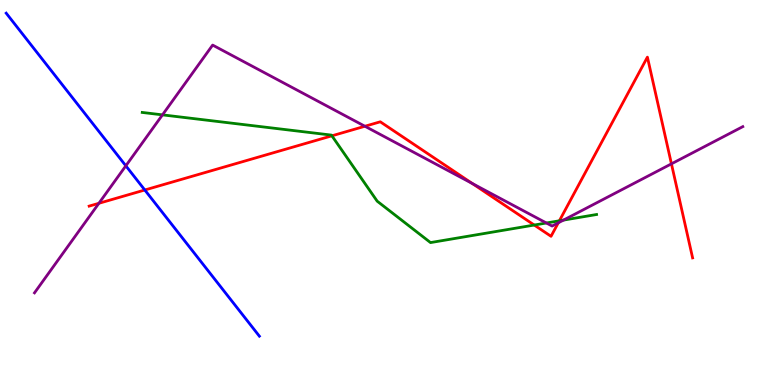[{'lines': ['blue', 'red'], 'intersections': [{'x': 1.87, 'y': 5.06}]}, {'lines': ['green', 'red'], 'intersections': [{'x': 4.28, 'y': 6.47}, {'x': 6.89, 'y': 4.15}, {'x': 7.22, 'y': 4.27}]}, {'lines': ['purple', 'red'], 'intersections': [{'x': 1.28, 'y': 4.72}, {'x': 4.71, 'y': 6.72}, {'x': 6.09, 'y': 5.23}, {'x': 7.2, 'y': 4.21}, {'x': 8.66, 'y': 5.74}]}, {'lines': ['blue', 'green'], 'intersections': []}, {'lines': ['blue', 'purple'], 'intersections': [{'x': 1.62, 'y': 5.69}]}, {'lines': ['green', 'purple'], 'intersections': [{'x': 2.1, 'y': 7.02}, {'x': 7.05, 'y': 4.21}, {'x': 7.27, 'y': 4.28}]}]